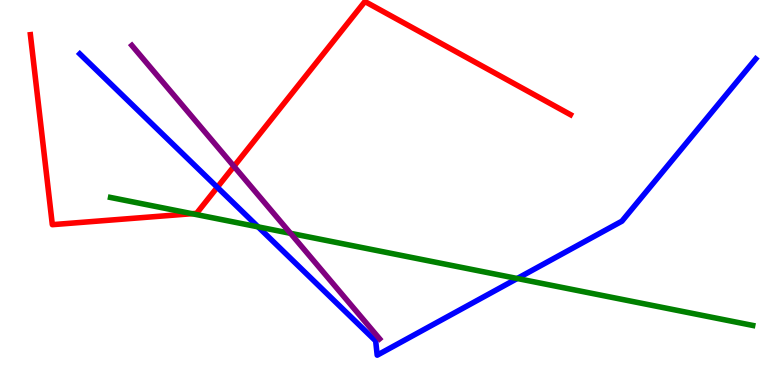[{'lines': ['blue', 'red'], 'intersections': [{'x': 2.8, 'y': 5.14}]}, {'lines': ['green', 'red'], 'intersections': [{'x': 2.48, 'y': 4.45}]}, {'lines': ['purple', 'red'], 'intersections': [{'x': 3.02, 'y': 5.68}]}, {'lines': ['blue', 'green'], 'intersections': [{'x': 3.33, 'y': 4.11}, {'x': 6.67, 'y': 2.77}]}, {'lines': ['blue', 'purple'], 'intersections': []}, {'lines': ['green', 'purple'], 'intersections': [{'x': 3.75, 'y': 3.94}]}]